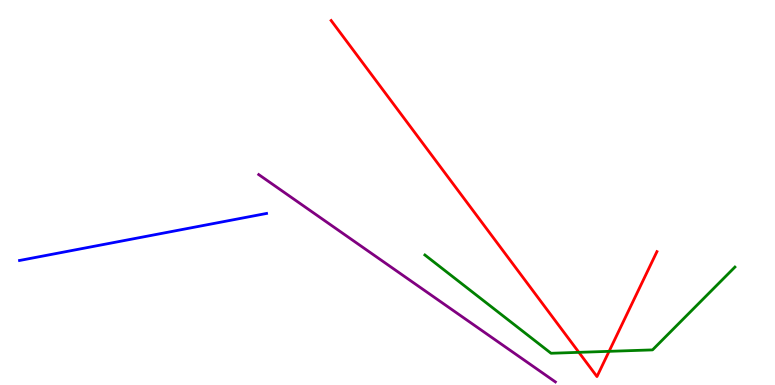[{'lines': ['blue', 'red'], 'intersections': []}, {'lines': ['green', 'red'], 'intersections': [{'x': 7.47, 'y': 0.848}, {'x': 7.86, 'y': 0.874}]}, {'lines': ['purple', 'red'], 'intersections': []}, {'lines': ['blue', 'green'], 'intersections': []}, {'lines': ['blue', 'purple'], 'intersections': []}, {'lines': ['green', 'purple'], 'intersections': []}]